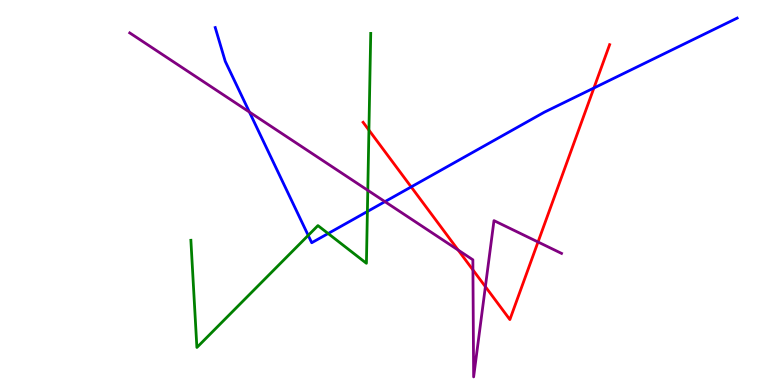[{'lines': ['blue', 'red'], 'intersections': [{'x': 5.31, 'y': 5.15}, {'x': 7.66, 'y': 7.71}]}, {'lines': ['green', 'red'], 'intersections': [{'x': 4.76, 'y': 6.62}]}, {'lines': ['purple', 'red'], 'intersections': [{'x': 5.91, 'y': 3.5}, {'x': 6.1, 'y': 2.99}, {'x': 6.26, 'y': 2.55}, {'x': 6.94, 'y': 3.71}]}, {'lines': ['blue', 'green'], 'intersections': [{'x': 3.98, 'y': 3.89}, {'x': 4.23, 'y': 3.93}, {'x': 4.74, 'y': 4.51}]}, {'lines': ['blue', 'purple'], 'intersections': [{'x': 3.22, 'y': 7.09}, {'x': 4.97, 'y': 4.76}]}, {'lines': ['green', 'purple'], 'intersections': [{'x': 4.75, 'y': 5.06}]}]